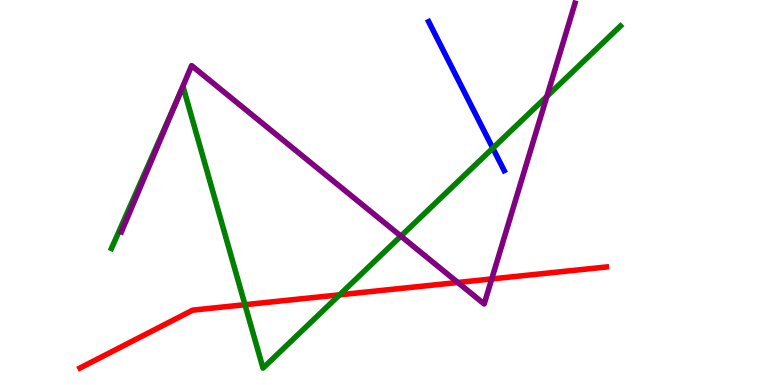[{'lines': ['blue', 'red'], 'intersections': []}, {'lines': ['green', 'red'], 'intersections': [{'x': 3.16, 'y': 2.09}, {'x': 4.38, 'y': 2.34}]}, {'lines': ['purple', 'red'], 'intersections': [{'x': 5.91, 'y': 2.66}, {'x': 6.34, 'y': 2.75}]}, {'lines': ['blue', 'green'], 'intersections': [{'x': 6.36, 'y': 6.15}]}, {'lines': ['blue', 'purple'], 'intersections': []}, {'lines': ['green', 'purple'], 'intersections': [{'x': 2.28, 'y': 7.37}, {'x': 5.17, 'y': 3.87}, {'x': 7.06, 'y': 7.5}]}]